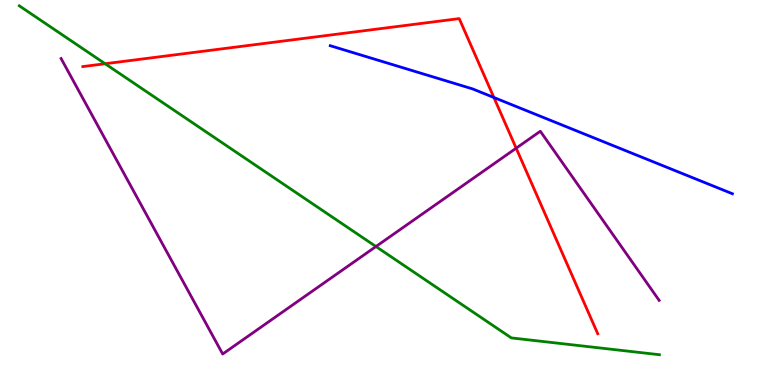[{'lines': ['blue', 'red'], 'intersections': [{'x': 6.37, 'y': 7.47}]}, {'lines': ['green', 'red'], 'intersections': [{'x': 1.36, 'y': 8.34}]}, {'lines': ['purple', 'red'], 'intersections': [{'x': 6.66, 'y': 6.15}]}, {'lines': ['blue', 'green'], 'intersections': []}, {'lines': ['blue', 'purple'], 'intersections': []}, {'lines': ['green', 'purple'], 'intersections': [{'x': 4.85, 'y': 3.6}]}]